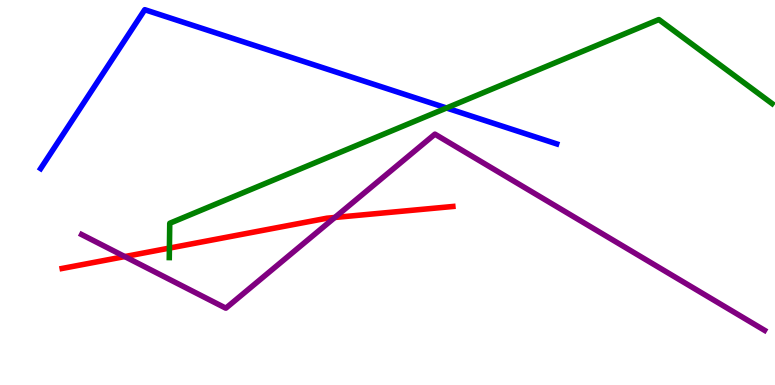[{'lines': ['blue', 'red'], 'intersections': []}, {'lines': ['green', 'red'], 'intersections': [{'x': 2.19, 'y': 3.56}]}, {'lines': ['purple', 'red'], 'intersections': [{'x': 1.61, 'y': 3.34}, {'x': 4.32, 'y': 4.35}]}, {'lines': ['blue', 'green'], 'intersections': [{'x': 5.76, 'y': 7.19}]}, {'lines': ['blue', 'purple'], 'intersections': []}, {'lines': ['green', 'purple'], 'intersections': []}]